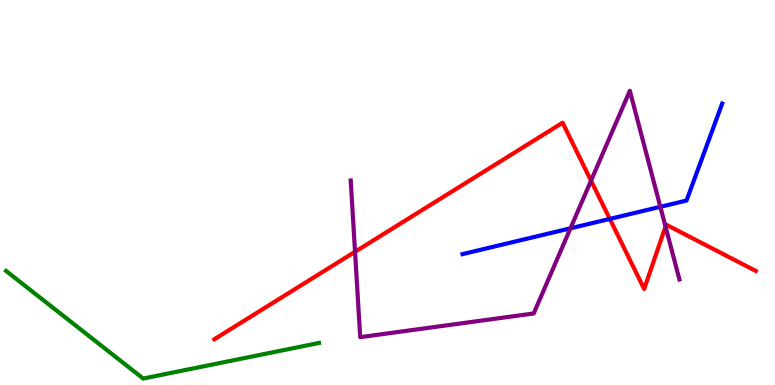[{'lines': ['blue', 'red'], 'intersections': [{'x': 7.87, 'y': 4.31}]}, {'lines': ['green', 'red'], 'intersections': []}, {'lines': ['purple', 'red'], 'intersections': [{'x': 4.58, 'y': 3.46}, {'x': 7.63, 'y': 5.31}, {'x': 8.59, 'y': 4.12}]}, {'lines': ['blue', 'green'], 'intersections': []}, {'lines': ['blue', 'purple'], 'intersections': [{'x': 7.36, 'y': 4.07}, {'x': 8.52, 'y': 4.63}]}, {'lines': ['green', 'purple'], 'intersections': []}]